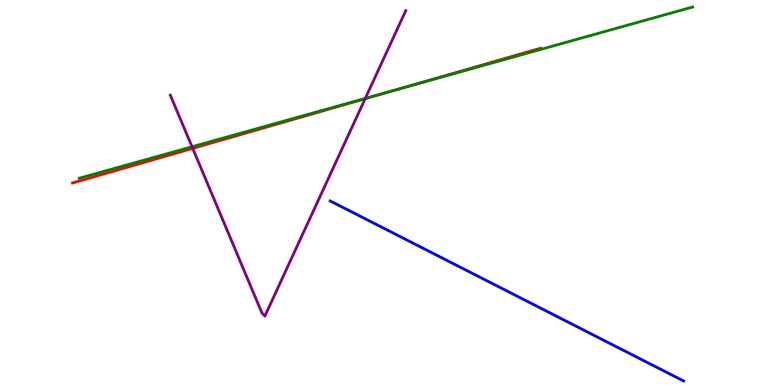[{'lines': ['blue', 'red'], 'intersections': []}, {'lines': ['green', 'red'], 'intersections': [{'x': 5.13, 'y': 7.68}]}, {'lines': ['purple', 'red'], 'intersections': [{'x': 2.49, 'y': 6.15}, {'x': 4.71, 'y': 7.44}]}, {'lines': ['blue', 'green'], 'intersections': []}, {'lines': ['blue', 'purple'], 'intersections': []}, {'lines': ['green', 'purple'], 'intersections': [{'x': 2.48, 'y': 6.19}, {'x': 4.71, 'y': 7.44}]}]